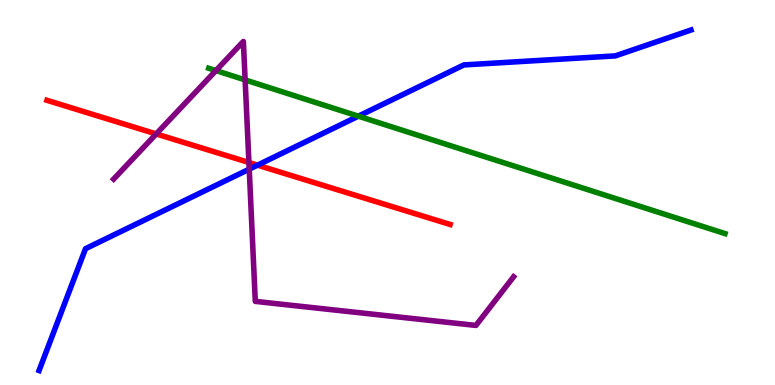[{'lines': ['blue', 'red'], 'intersections': [{'x': 3.32, 'y': 5.71}]}, {'lines': ['green', 'red'], 'intersections': []}, {'lines': ['purple', 'red'], 'intersections': [{'x': 2.02, 'y': 6.52}, {'x': 3.21, 'y': 5.78}]}, {'lines': ['blue', 'green'], 'intersections': [{'x': 4.62, 'y': 6.98}]}, {'lines': ['blue', 'purple'], 'intersections': [{'x': 3.22, 'y': 5.61}]}, {'lines': ['green', 'purple'], 'intersections': [{'x': 2.79, 'y': 8.17}, {'x': 3.16, 'y': 7.92}]}]